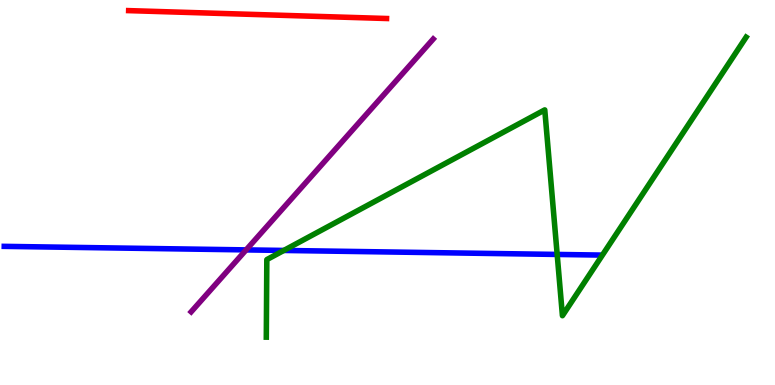[{'lines': ['blue', 'red'], 'intersections': []}, {'lines': ['green', 'red'], 'intersections': []}, {'lines': ['purple', 'red'], 'intersections': []}, {'lines': ['blue', 'green'], 'intersections': [{'x': 3.66, 'y': 3.49}, {'x': 7.19, 'y': 3.39}]}, {'lines': ['blue', 'purple'], 'intersections': [{'x': 3.18, 'y': 3.51}]}, {'lines': ['green', 'purple'], 'intersections': []}]